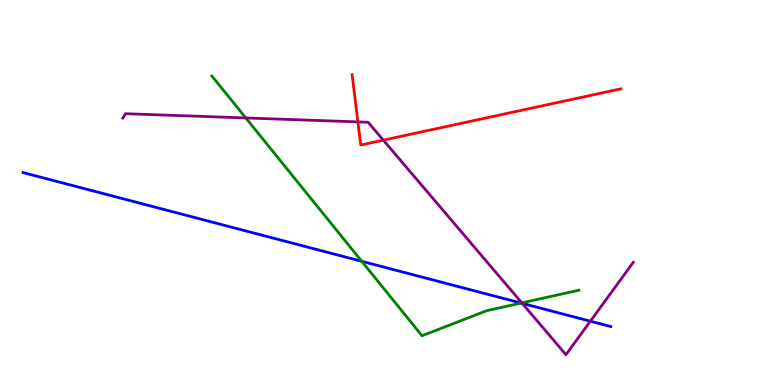[{'lines': ['blue', 'red'], 'intersections': []}, {'lines': ['green', 'red'], 'intersections': []}, {'lines': ['purple', 'red'], 'intersections': [{'x': 4.62, 'y': 6.83}, {'x': 4.95, 'y': 6.36}]}, {'lines': ['blue', 'green'], 'intersections': [{'x': 4.67, 'y': 3.21}, {'x': 6.72, 'y': 2.13}]}, {'lines': ['blue', 'purple'], 'intersections': [{'x': 6.74, 'y': 2.12}, {'x': 7.62, 'y': 1.66}]}, {'lines': ['green', 'purple'], 'intersections': [{'x': 3.17, 'y': 6.94}, {'x': 6.73, 'y': 2.13}]}]